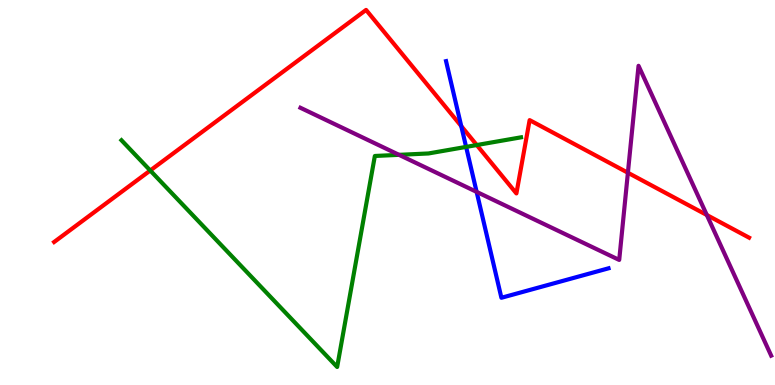[{'lines': ['blue', 'red'], 'intersections': [{'x': 5.95, 'y': 6.72}]}, {'lines': ['green', 'red'], 'intersections': [{'x': 1.94, 'y': 5.57}, {'x': 6.15, 'y': 6.23}]}, {'lines': ['purple', 'red'], 'intersections': [{'x': 8.1, 'y': 5.51}, {'x': 9.12, 'y': 4.42}]}, {'lines': ['blue', 'green'], 'intersections': [{'x': 6.01, 'y': 6.18}]}, {'lines': ['blue', 'purple'], 'intersections': [{'x': 6.15, 'y': 5.02}]}, {'lines': ['green', 'purple'], 'intersections': [{'x': 5.15, 'y': 5.98}]}]